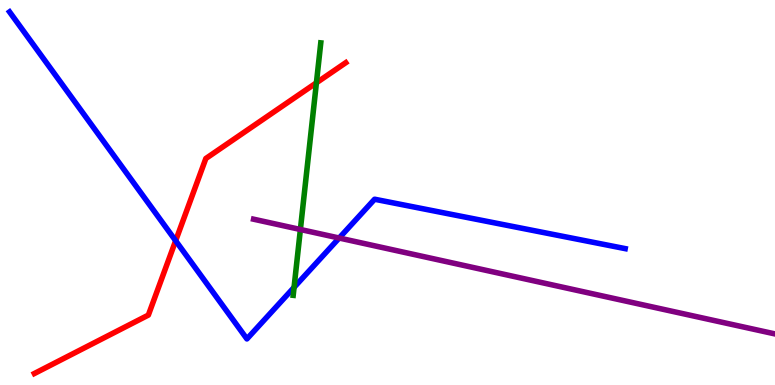[{'lines': ['blue', 'red'], 'intersections': [{'x': 2.27, 'y': 3.75}]}, {'lines': ['green', 'red'], 'intersections': [{'x': 4.08, 'y': 7.85}]}, {'lines': ['purple', 'red'], 'intersections': []}, {'lines': ['blue', 'green'], 'intersections': [{'x': 3.79, 'y': 2.54}]}, {'lines': ['blue', 'purple'], 'intersections': [{'x': 4.38, 'y': 3.82}]}, {'lines': ['green', 'purple'], 'intersections': [{'x': 3.88, 'y': 4.04}]}]